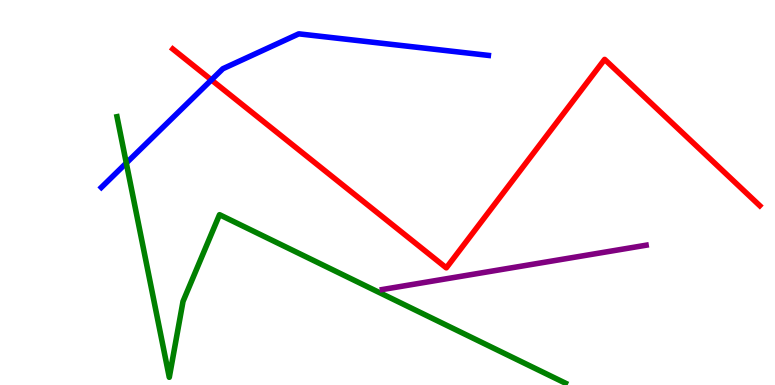[{'lines': ['blue', 'red'], 'intersections': [{'x': 2.73, 'y': 7.92}]}, {'lines': ['green', 'red'], 'intersections': []}, {'lines': ['purple', 'red'], 'intersections': []}, {'lines': ['blue', 'green'], 'intersections': [{'x': 1.63, 'y': 5.76}]}, {'lines': ['blue', 'purple'], 'intersections': []}, {'lines': ['green', 'purple'], 'intersections': []}]